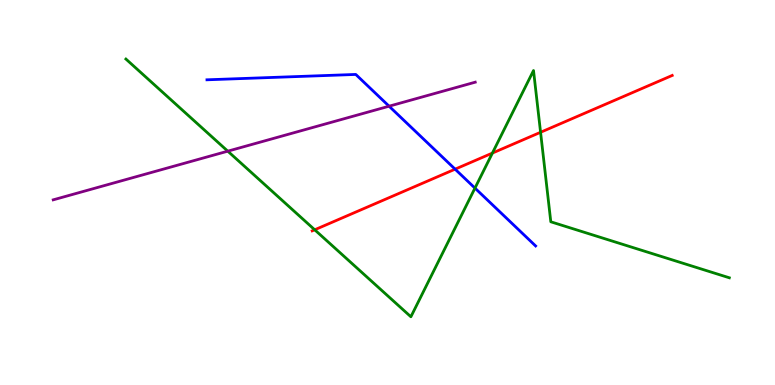[{'lines': ['blue', 'red'], 'intersections': [{'x': 5.87, 'y': 5.61}]}, {'lines': ['green', 'red'], 'intersections': [{'x': 4.06, 'y': 4.03}, {'x': 6.35, 'y': 6.02}, {'x': 6.98, 'y': 6.56}]}, {'lines': ['purple', 'red'], 'intersections': []}, {'lines': ['blue', 'green'], 'intersections': [{'x': 6.13, 'y': 5.11}]}, {'lines': ['blue', 'purple'], 'intersections': [{'x': 5.02, 'y': 7.24}]}, {'lines': ['green', 'purple'], 'intersections': [{'x': 2.94, 'y': 6.07}]}]